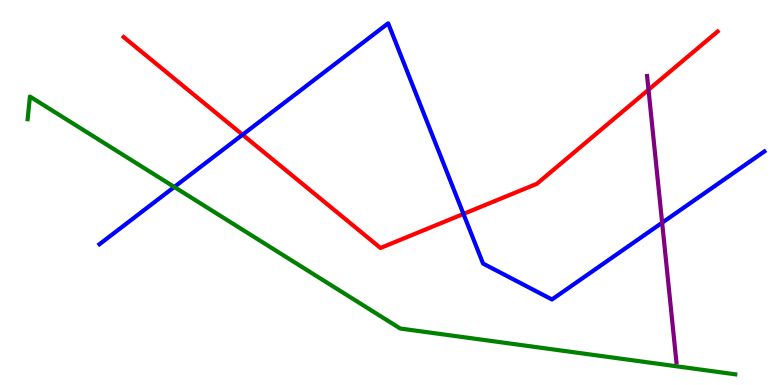[{'lines': ['blue', 'red'], 'intersections': [{'x': 3.13, 'y': 6.5}, {'x': 5.98, 'y': 4.44}]}, {'lines': ['green', 'red'], 'intersections': []}, {'lines': ['purple', 'red'], 'intersections': [{'x': 8.37, 'y': 7.67}]}, {'lines': ['blue', 'green'], 'intersections': [{'x': 2.25, 'y': 5.14}]}, {'lines': ['blue', 'purple'], 'intersections': [{'x': 8.54, 'y': 4.22}]}, {'lines': ['green', 'purple'], 'intersections': []}]